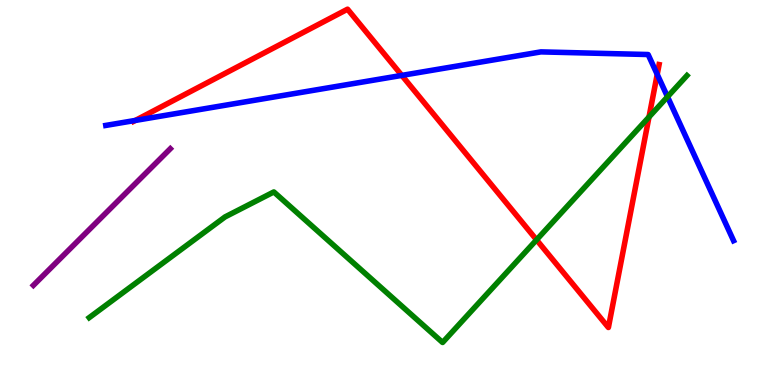[{'lines': ['blue', 'red'], 'intersections': [{'x': 1.75, 'y': 6.87}, {'x': 5.18, 'y': 8.04}, {'x': 8.48, 'y': 8.07}]}, {'lines': ['green', 'red'], 'intersections': [{'x': 6.92, 'y': 3.77}, {'x': 8.37, 'y': 6.96}]}, {'lines': ['purple', 'red'], 'intersections': []}, {'lines': ['blue', 'green'], 'intersections': [{'x': 8.61, 'y': 7.49}]}, {'lines': ['blue', 'purple'], 'intersections': []}, {'lines': ['green', 'purple'], 'intersections': []}]